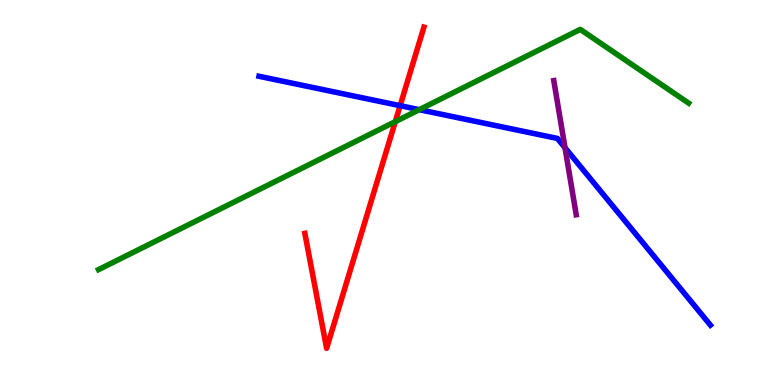[{'lines': ['blue', 'red'], 'intersections': [{'x': 5.16, 'y': 7.26}]}, {'lines': ['green', 'red'], 'intersections': [{'x': 5.1, 'y': 6.84}]}, {'lines': ['purple', 'red'], 'intersections': []}, {'lines': ['blue', 'green'], 'intersections': [{'x': 5.41, 'y': 7.15}]}, {'lines': ['blue', 'purple'], 'intersections': [{'x': 7.29, 'y': 6.16}]}, {'lines': ['green', 'purple'], 'intersections': []}]